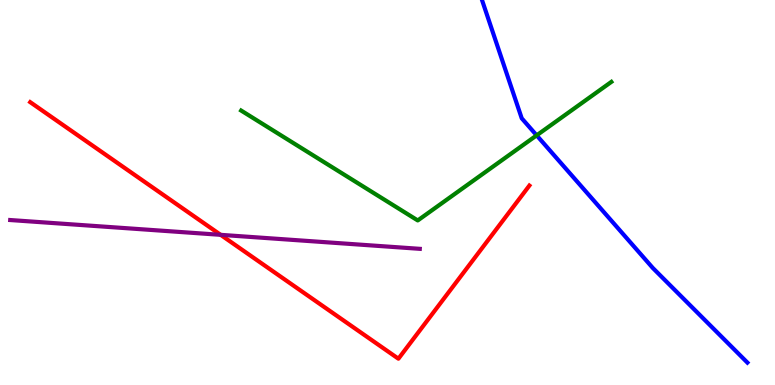[{'lines': ['blue', 'red'], 'intersections': []}, {'lines': ['green', 'red'], 'intersections': []}, {'lines': ['purple', 'red'], 'intersections': [{'x': 2.85, 'y': 3.9}]}, {'lines': ['blue', 'green'], 'intersections': [{'x': 6.92, 'y': 6.48}]}, {'lines': ['blue', 'purple'], 'intersections': []}, {'lines': ['green', 'purple'], 'intersections': []}]